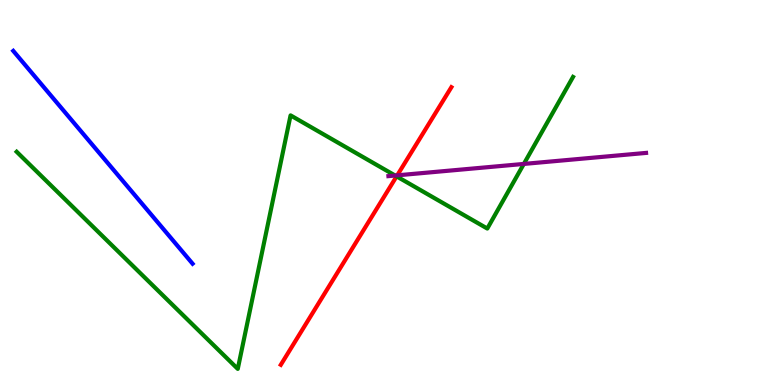[{'lines': ['blue', 'red'], 'intersections': []}, {'lines': ['green', 'red'], 'intersections': [{'x': 5.12, 'y': 5.42}]}, {'lines': ['purple', 'red'], 'intersections': [{'x': 5.13, 'y': 5.45}]}, {'lines': ['blue', 'green'], 'intersections': []}, {'lines': ['blue', 'purple'], 'intersections': []}, {'lines': ['green', 'purple'], 'intersections': [{'x': 5.1, 'y': 5.44}, {'x': 6.76, 'y': 5.74}]}]